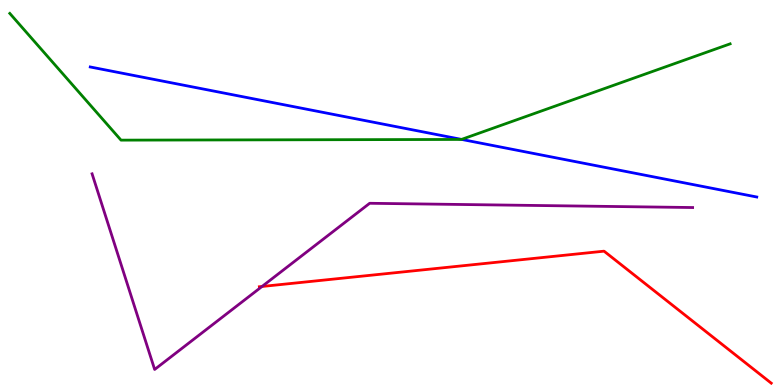[{'lines': ['blue', 'red'], 'intersections': []}, {'lines': ['green', 'red'], 'intersections': []}, {'lines': ['purple', 'red'], 'intersections': [{'x': 3.38, 'y': 2.56}]}, {'lines': ['blue', 'green'], 'intersections': [{'x': 5.96, 'y': 6.38}]}, {'lines': ['blue', 'purple'], 'intersections': []}, {'lines': ['green', 'purple'], 'intersections': []}]